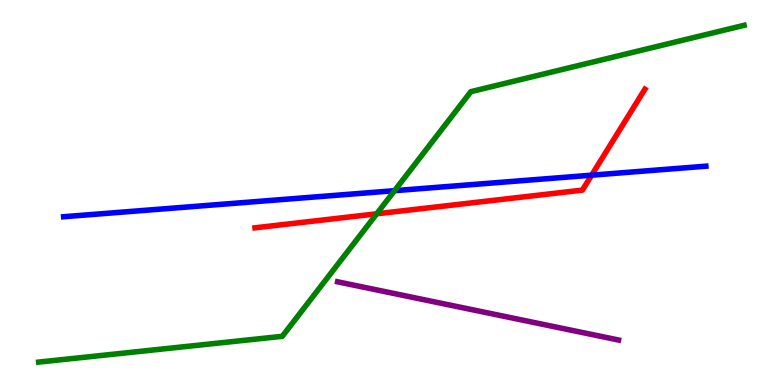[{'lines': ['blue', 'red'], 'intersections': [{'x': 7.63, 'y': 5.45}]}, {'lines': ['green', 'red'], 'intersections': [{'x': 4.86, 'y': 4.45}]}, {'lines': ['purple', 'red'], 'intersections': []}, {'lines': ['blue', 'green'], 'intersections': [{'x': 5.09, 'y': 5.05}]}, {'lines': ['blue', 'purple'], 'intersections': []}, {'lines': ['green', 'purple'], 'intersections': []}]